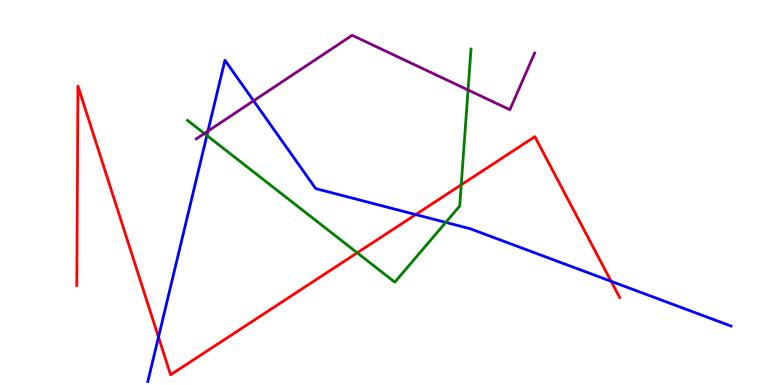[{'lines': ['blue', 'red'], 'intersections': [{'x': 2.05, 'y': 1.24}, {'x': 5.36, 'y': 4.43}, {'x': 7.89, 'y': 2.69}]}, {'lines': ['green', 'red'], 'intersections': [{'x': 4.61, 'y': 3.43}, {'x': 5.95, 'y': 5.2}]}, {'lines': ['purple', 'red'], 'intersections': []}, {'lines': ['blue', 'green'], 'intersections': [{'x': 2.67, 'y': 6.48}, {'x': 5.75, 'y': 4.22}]}, {'lines': ['blue', 'purple'], 'intersections': [{'x': 2.68, 'y': 6.59}, {'x': 3.27, 'y': 7.38}]}, {'lines': ['green', 'purple'], 'intersections': [{'x': 2.64, 'y': 6.53}, {'x': 6.04, 'y': 7.66}]}]